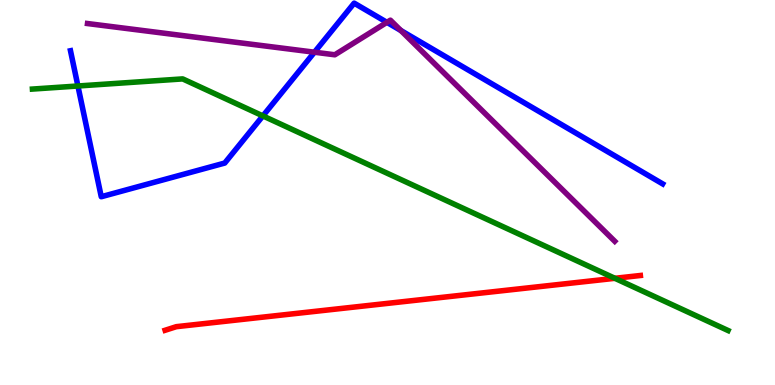[{'lines': ['blue', 'red'], 'intersections': []}, {'lines': ['green', 'red'], 'intersections': [{'x': 7.93, 'y': 2.77}]}, {'lines': ['purple', 'red'], 'intersections': []}, {'lines': ['blue', 'green'], 'intersections': [{'x': 1.01, 'y': 7.77}, {'x': 3.39, 'y': 6.99}]}, {'lines': ['blue', 'purple'], 'intersections': [{'x': 4.06, 'y': 8.64}, {'x': 4.99, 'y': 9.42}, {'x': 5.17, 'y': 9.21}]}, {'lines': ['green', 'purple'], 'intersections': []}]